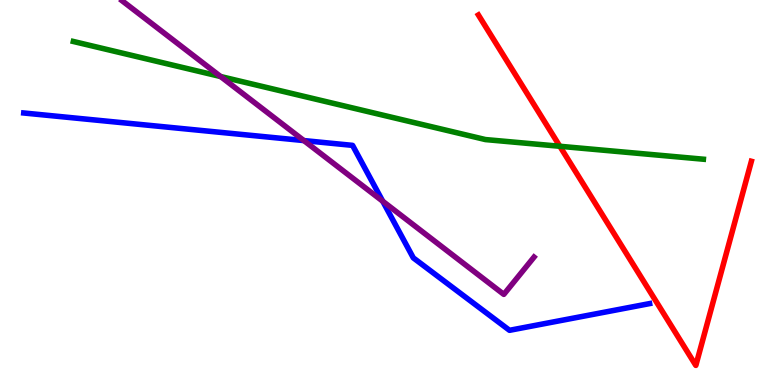[{'lines': ['blue', 'red'], 'intersections': []}, {'lines': ['green', 'red'], 'intersections': [{'x': 7.22, 'y': 6.2}]}, {'lines': ['purple', 'red'], 'intersections': []}, {'lines': ['blue', 'green'], 'intersections': []}, {'lines': ['blue', 'purple'], 'intersections': [{'x': 3.92, 'y': 6.35}, {'x': 4.94, 'y': 4.77}]}, {'lines': ['green', 'purple'], 'intersections': [{'x': 2.85, 'y': 8.01}]}]